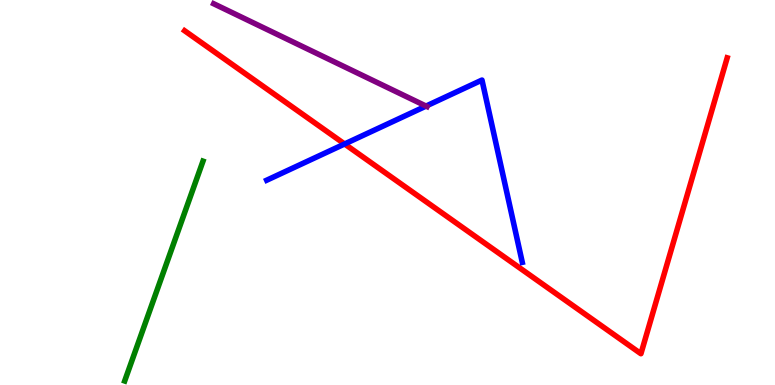[{'lines': ['blue', 'red'], 'intersections': [{'x': 4.45, 'y': 6.26}]}, {'lines': ['green', 'red'], 'intersections': []}, {'lines': ['purple', 'red'], 'intersections': []}, {'lines': ['blue', 'green'], 'intersections': []}, {'lines': ['blue', 'purple'], 'intersections': [{'x': 5.5, 'y': 7.24}]}, {'lines': ['green', 'purple'], 'intersections': []}]